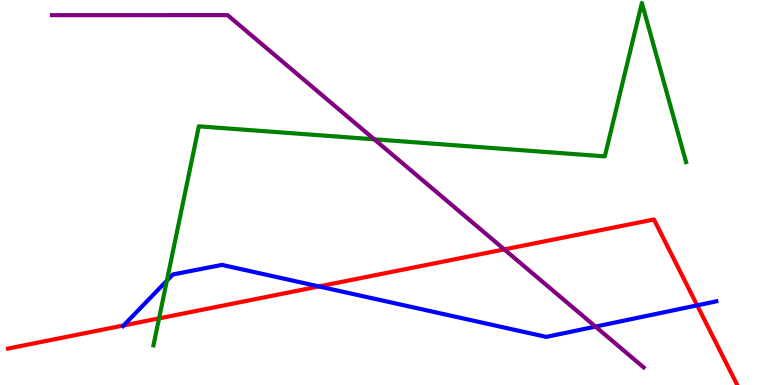[{'lines': ['blue', 'red'], 'intersections': [{'x': 1.59, 'y': 1.55}, {'x': 4.12, 'y': 2.56}, {'x': 9.0, 'y': 2.07}]}, {'lines': ['green', 'red'], 'intersections': [{'x': 2.05, 'y': 1.73}]}, {'lines': ['purple', 'red'], 'intersections': [{'x': 6.51, 'y': 3.52}]}, {'lines': ['blue', 'green'], 'intersections': [{'x': 2.15, 'y': 2.71}]}, {'lines': ['blue', 'purple'], 'intersections': [{'x': 7.68, 'y': 1.52}]}, {'lines': ['green', 'purple'], 'intersections': [{'x': 4.83, 'y': 6.38}]}]